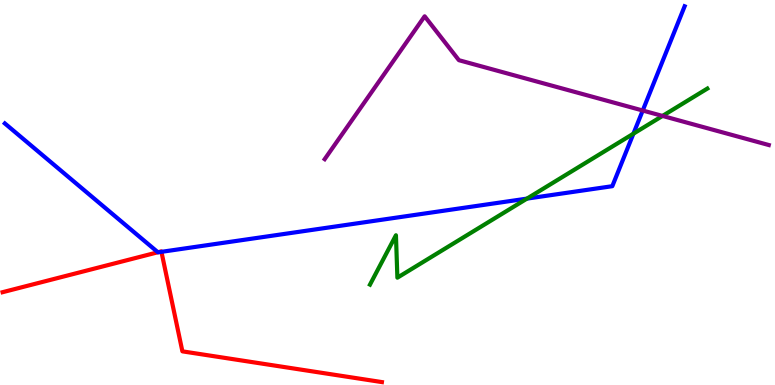[{'lines': ['blue', 'red'], 'intersections': [{'x': 2.04, 'y': 3.45}, {'x': 2.08, 'y': 3.46}]}, {'lines': ['green', 'red'], 'intersections': []}, {'lines': ['purple', 'red'], 'intersections': []}, {'lines': ['blue', 'green'], 'intersections': [{'x': 6.8, 'y': 4.84}, {'x': 8.17, 'y': 6.53}]}, {'lines': ['blue', 'purple'], 'intersections': [{'x': 8.29, 'y': 7.13}]}, {'lines': ['green', 'purple'], 'intersections': [{'x': 8.55, 'y': 6.99}]}]